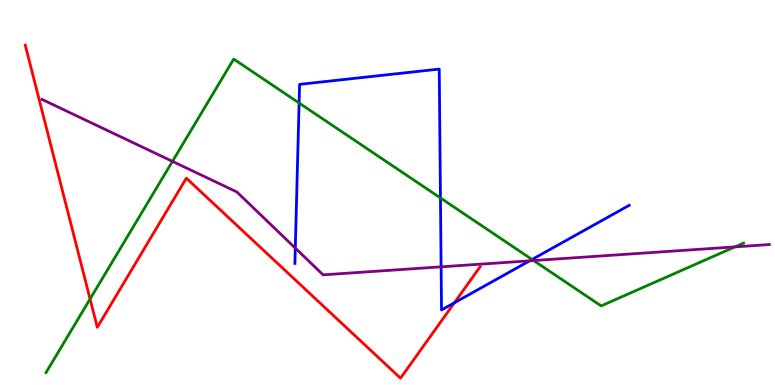[{'lines': ['blue', 'red'], 'intersections': [{'x': 5.86, 'y': 2.14}]}, {'lines': ['green', 'red'], 'intersections': [{'x': 1.16, 'y': 2.23}]}, {'lines': ['purple', 'red'], 'intersections': []}, {'lines': ['blue', 'green'], 'intersections': [{'x': 3.86, 'y': 7.32}, {'x': 5.68, 'y': 4.86}, {'x': 6.87, 'y': 3.26}]}, {'lines': ['blue', 'purple'], 'intersections': [{'x': 3.81, 'y': 3.56}, {'x': 5.69, 'y': 3.07}, {'x': 6.83, 'y': 3.23}]}, {'lines': ['green', 'purple'], 'intersections': [{'x': 2.23, 'y': 5.81}, {'x': 6.89, 'y': 3.23}, {'x': 9.48, 'y': 3.59}]}]